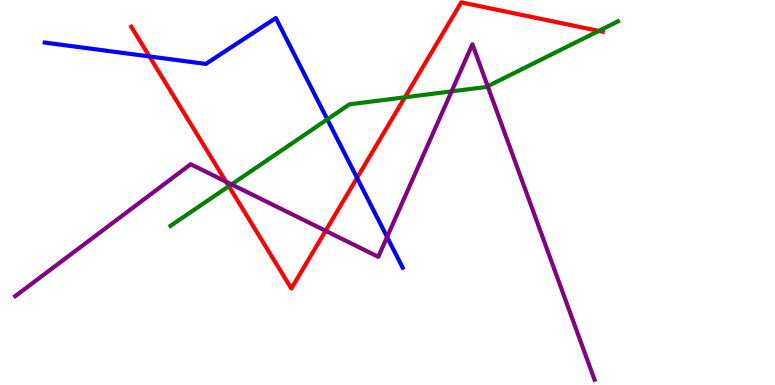[{'lines': ['blue', 'red'], 'intersections': [{'x': 1.93, 'y': 8.53}, {'x': 4.61, 'y': 5.38}]}, {'lines': ['green', 'red'], 'intersections': [{'x': 2.95, 'y': 5.16}, {'x': 5.22, 'y': 7.47}, {'x': 7.73, 'y': 9.2}]}, {'lines': ['purple', 'red'], 'intersections': [{'x': 2.92, 'y': 5.28}, {'x': 4.2, 'y': 4.0}]}, {'lines': ['blue', 'green'], 'intersections': [{'x': 4.22, 'y': 6.9}]}, {'lines': ['blue', 'purple'], 'intersections': [{'x': 4.99, 'y': 3.85}]}, {'lines': ['green', 'purple'], 'intersections': [{'x': 2.99, 'y': 5.21}, {'x': 5.83, 'y': 7.63}, {'x': 6.29, 'y': 7.76}]}]